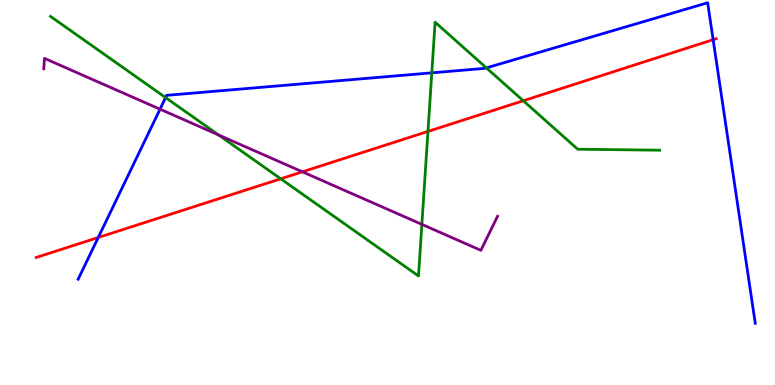[{'lines': ['blue', 'red'], 'intersections': [{'x': 1.27, 'y': 3.83}, {'x': 9.2, 'y': 8.97}]}, {'lines': ['green', 'red'], 'intersections': [{'x': 3.62, 'y': 5.36}, {'x': 5.52, 'y': 6.59}, {'x': 6.75, 'y': 7.38}]}, {'lines': ['purple', 'red'], 'intersections': [{'x': 3.9, 'y': 5.54}]}, {'lines': ['blue', 'green'], 'intersections': [{'x': 2.14, 'y': 7.47}, {'x': 5.57, 'y': 8.11}, {'x': 6.28, 'y': 8.24}]}, {'lines': ['blue', 'purple'], 'intersections': [{'x': 2.06, 'y': 7.16}]}, {'lines': ['green', 'purple'], 'intersections': [{'x': 2.82, 'y': 6.49}, {'x': 5.44, 'y': 4.17}]}]